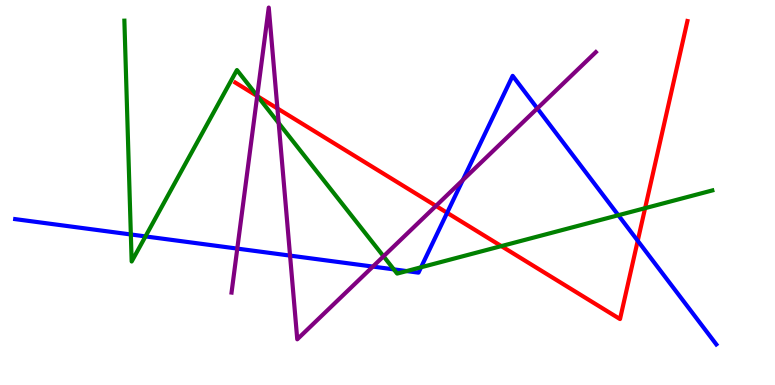[{'lines': ['blue', 'red'], 'intersections': [{'x': 5.77, 'y': 4.47}, {'x': 8.23, 'y': 3.75}]}, {'lines': ['green', 'red'], 'intersections': [{'x': 3.32, 'y': 7.5}, {'x': 6.47, 'y': 3.61}, {'x': 8.32, 'y': 4.59}]}, {'lines': ['purple', 'red'], 'intersections': [{'x': 3.32, 'y': 7.51}, {'x': 3.58, 'y': 7.18}, {'x': 5.63, 'y': 4.65}]}, {'lines': ['blue', 'green'], 'intersections': [{'x': 1.69, 'y': 3.91}, {'x': 1.88, 'y': 3.86}, {'x': 5.08, 'y': 3.0}, {'x': 5.25, 'y': 2.96}, {'x': 5.43, 'y': 3.06}, {'x': 7.98, 'y': 4.41}]}, {'lines': ['blue', 'purple'], 'intersections': [{'x': 3.06, 'y': 3.54}, {'x': 3.74, 'y': 3.36}, {'x': 4.81, 'y': 3.08}, {'x': 5.97, 'y': 5.32}, {'x': 6.93, 'y': 7.18}]}, {'lines': ['green', 'purple'], 'intersections': [{'x': 3.32, 'y': 7.51}, {'x': 3.6, 'y': 6.8}, {'x': 4.95, 'y': 3.34}]}]